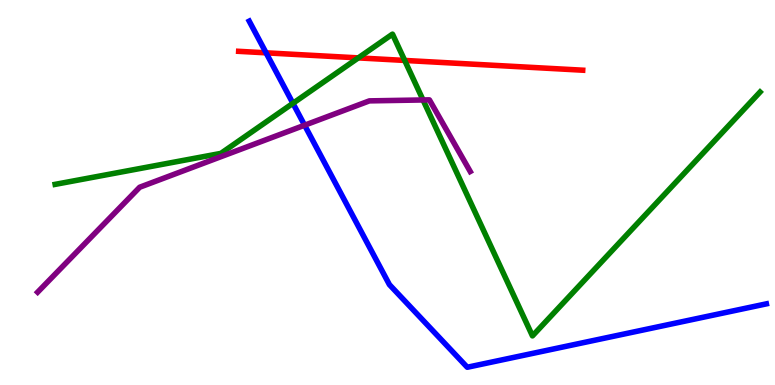[{'lines': ['blue', 'red'], 'intersections': [{'x': 3.43, 'y': 8.63}]}, {'lines': ['green', 'red'], 'intersections': [{'x': 4.62, 'y': 8.5}, {'x': 5.22, 'y': 8.43}]}, {'lines': ['purple', 'red'], 'intersections': []}, {'lines': ['blue', 'green'], 'intersections': [{'x': 3.78, 'y': 7.32}]}, {'lines': ['blue', 'purple'], 'intersections': [{'x': 3.93, 'y': 6.75}]}, {'lines': ['green', 'purple'], 'intersections': [{'x': 5.46, 'y': 7.4}]}]